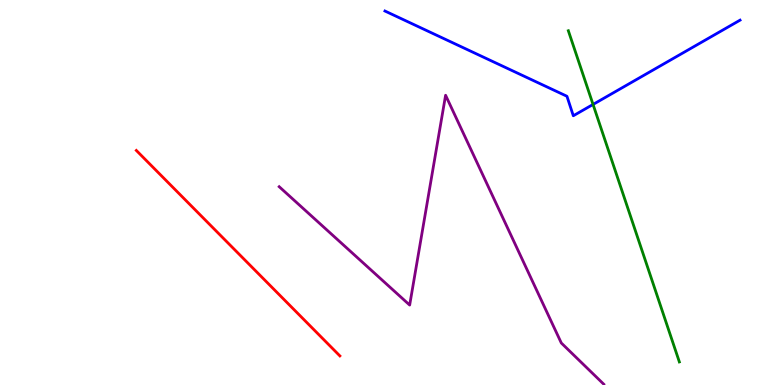[{'lines': ['blue', 'red'], 'intersections': []}, {'lines': ['green', 'red'], 'intersections': []}, {'lines': ['purple', 'red'], 'intersections': []}, {'lines': ['blue', 'green'], 'intersections': [{'x': 7.65, 'y': 7.29}]}, {'lines': ['blue', 'purple'], 'intersections': []}, {'lines': ['green', 'purple'], 'intersections': []}]